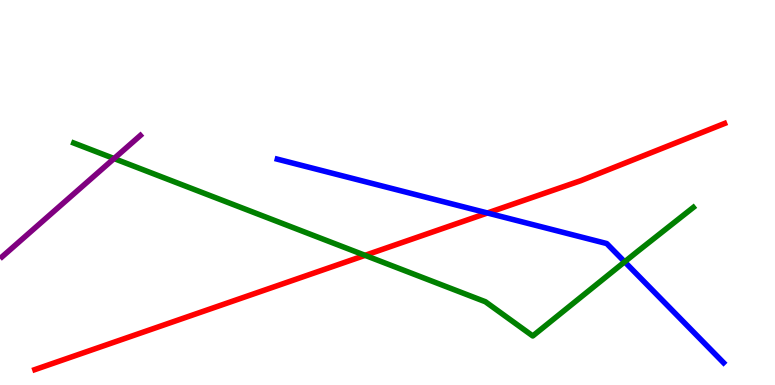[{'lines': ['blue', 'red'], 'intersections': [{'x': 6.29, 'y': 4.47}]}, {'lines': ['green', 'red'], 'intersections': [{'x': 4.71, 'y': 3.37}]}, {'lines': ['purple', 'red'], 'intersections': []}, {'lines': ['blue', 'green'], 'intersections': [{'x': 8.06, 'y': 3.2}]}, {'lines': ['blue', 'purple'], 'intersections': []}, {'lines': ['green', 'purple'], 'intersections': [{'x': 1.47, 'y': 5.88}]}]